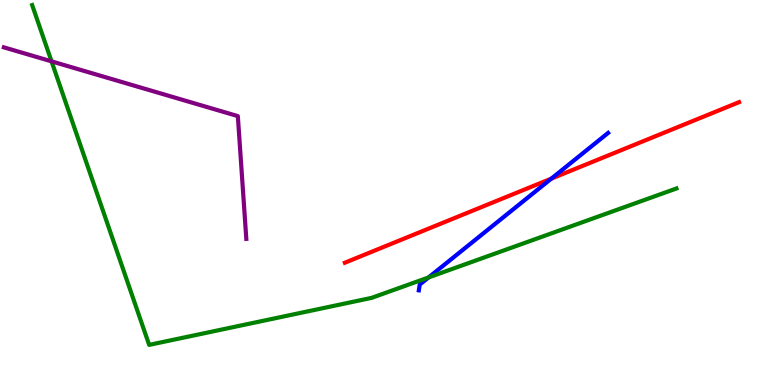[{'lines': ['blue', 'red'], 'intersections': [{'x': 7.11, 'y': 5.36}]}, {'lines': ['green', 'red'], 'intersections': []}, {'lines': ['purple', 'red'], 'intersections': []}, {'lines': ['blue', 'green'], 'intersections': [{'x': 5.53, 'y': 2.79}]}, {'lines': ['blue', 'purple'], 'intersections': []}, {'lines': ['green', 'purple'], 'intersections': [{'x': 0.665, 'y': 8.41}]}]